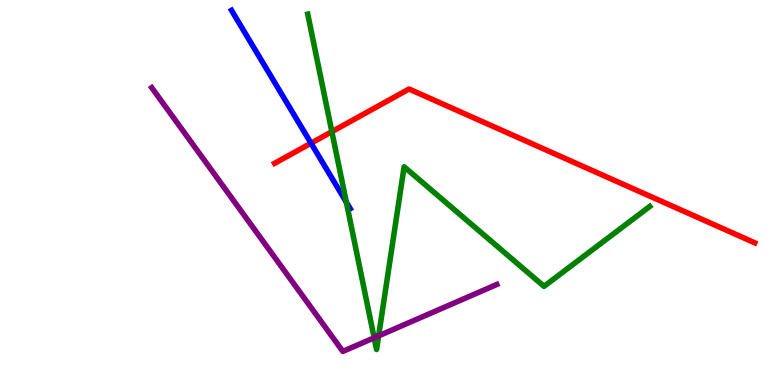[{'lines': ['blue', 'red'], 'intersections': [{'x': 4.01, 'y': 6.28}]}, {'lines': ['green', 'red'], 'intersections': [{'x': 4.28, 'y': 6.58}]}, {'lines': ['purple', 'red'], 'intersections': []}, {'lines': ['blue', 'green'], 'intersections': [{'x': 4.47, 'y': 4.75}]}, {'lines': ['blue', 'purple'], 'intersections': []}, {'lines': ['green', 'purple'], 'intersections': [{'x': 4.83, 'y': 1.23}, {'x': 4.89, 'y': 1.28}]}]